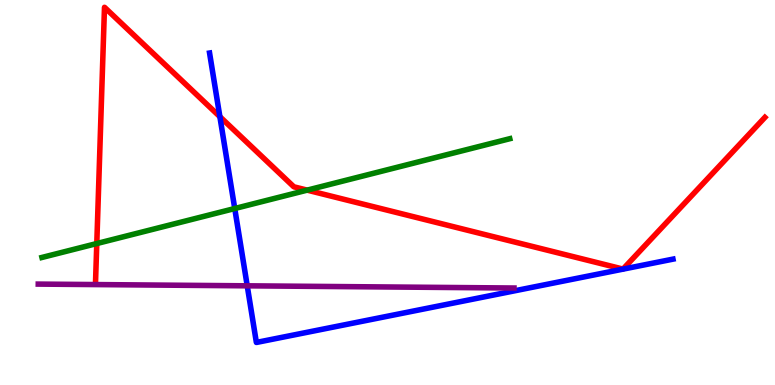[{'lines': ['blue', 'red'], 'intersections': [{'x': 2.84, 'y': 6.97}]}, {'lines': ['green', 'red'], 'intersections': [{'x': 1.25, 'y': 3.67}, {'x': 3.96, 'y': 5.06}]}, {'lines': ['purple', 'red'], 'intersections': []}, {'lines': ['blue', 'green'], 'intersections': [{'x': 3.03, 'y': 4.58}]}, {'lines': ['blue', 'purple'], 'intersections': [{'x': 3.19, 'y': 2.58}]}, {'lines': ['green', 'purple'], 'intersections': []}]